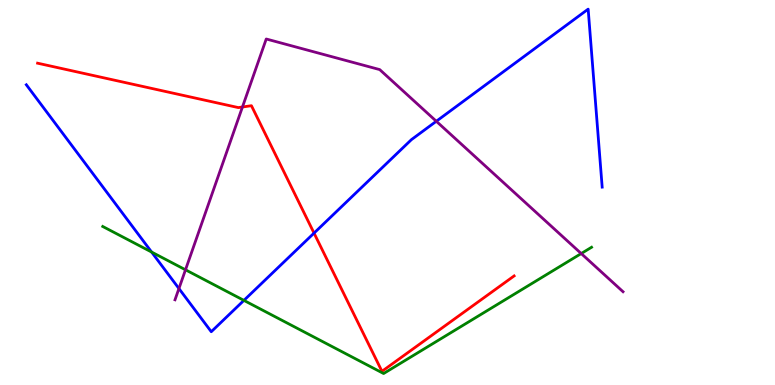[{'lines': ['blue', 'red'], 'intersections': [{'x': 4.05, 'y': 3.95}]}, {'lines': ['green', 'red'], 'intersections': []}, {'lines': ['purple', 'red'], 'intersections': [{'x': 3.13, 'y': 7.22}]}, {'lines': ['blue', 'green'], 'intersections': [{'x': 1.96, 'y': 3.45}, {'x': 3.15, 'y': 2.2}]}, {'lines': ['blue', 'purple'], 'intersections': [{'x': 2.31, 'y': 2.51}, {'x': 5.63, 'y': 6.85}]}, {'lines': ['green', 'purple'], 'intersections': [{'x': 2.39, 'y': 2.99}, {'x': 7.5, 'y': 3.41}]}]